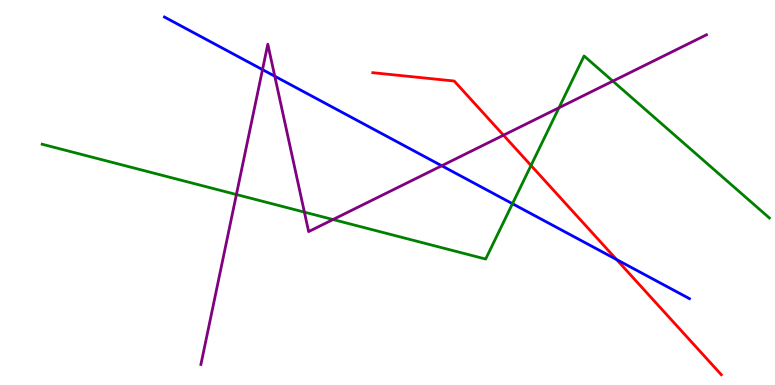[{'lines': ['blue', 'red'], 'intersections': [{'x': 7.96, 'y': 3.26}]}, {'lines': ['green', 'red'], 'intersections': [{'x': 6.85, 'y': 5.7}]}, {'lines': ['purple', 'red'], 'intersections': [{'x': 6.5, 'y': 6.49}]}, {'lines': ['blue', 'green'], 'intersections': [{'x': 6.61, 'y': 4.71}]}, {'lines': ['blue', 'purple'], 'intersections': [{'x': 3.39, 'y': 8.19}, {'x': 3.55, 'y': 8.02}, {'x': 5.7, 'y': 5.69}]}, {'lines': ['green', 'purple'], 'intersections': [{'x': 3.05, 'y': 4.95}, {'x': 3.93, 'y': 4.49}, {'x': 4.3, 'y': 4.3}, {'x': 7.21, 'y': 7.2}, {'x': 7.91, 'y': 7.89}]}]